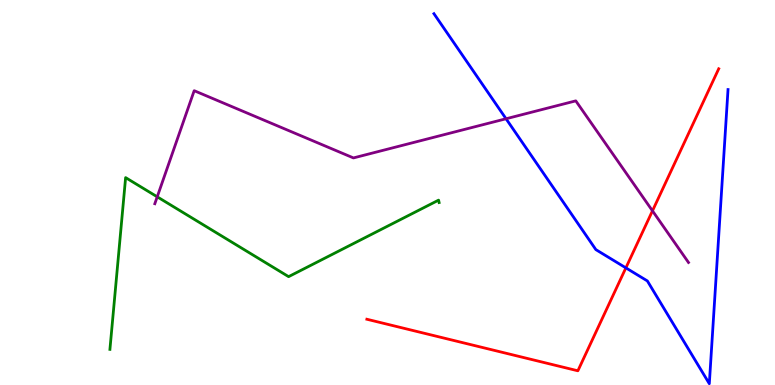[{'lines': ['blue', 'red'], 'intersections': [{'x': 8.08, 'y': 3.04}]}, {'lines': ['green', 'red'], 'intersections': []}, {'lines': ['purple', 'red'], 'intersections': [{'x': 8.42, 'y': 4.52}]}, {'lines': ['blue', 'green'], 'intersections': []}, {'lines': ['blue', 'purple'], 'intersections': [{'x': 6.53, 'y': 6.92}]}, {'lines': ['green', 'purple'], 'intersections': [{'x': 2.03, 'y': 4.89}]}]